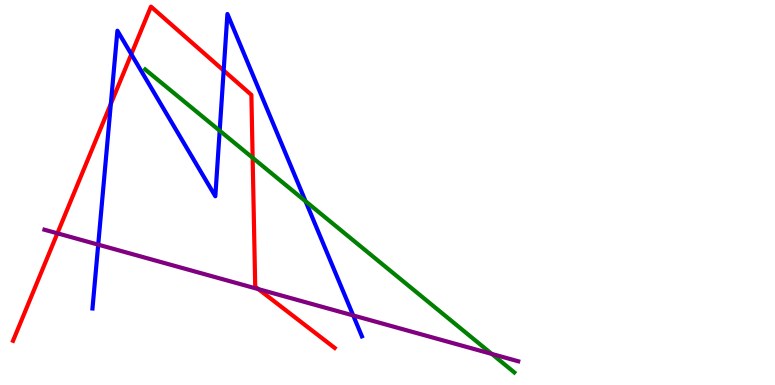[{'lines': ['blue', 'red'], 'intersections': [{'x': 1.43, 'y': 7.3}, {'x': 1.69, 'y': 8.59}, {'x': 2.89, 'y': 8.17}]}, {'lines': ['green', 'red'], 'intersections': [{'x': 3.26, 'y': 5.9}]}, {'lines': ['purple', 'red'], 'intersections': [{'x': 0.741, 'y': 3.94}, {'x': 3.33, 'y': 2.49}]}, {'lines': ['blue', 'green'], 'intersections': [{'x': 2.83, 'y': 6.61}, {'x': 3.94, 'y': 4.77}]}, {'lines': ['blue', 'purple'], 'intersections': [{'x': 1.27, 'y': 3.65}, {'x': 4.56, 'y': 1.81}]}, {'lines': ['green', 'purple'], 'intersections': [{'x': 6.35, 'y': 0.807}]}]